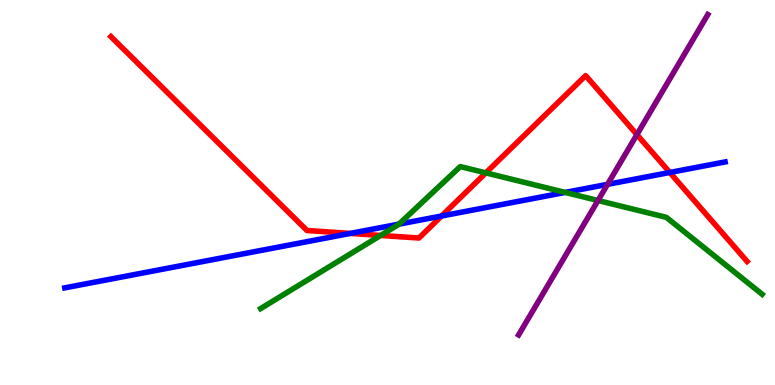[{'lines': ['blue', 'red'], 'intersections': [{'x': 4.52, 'y': 3.94}, {'x': 5.7, 'y': 4.39}, {'x': 8.64, 'y': 5.52}]}, {'lines': ['green', 'red'], 'intersections': [{'x': 4.91, 'y': 3.88}, {'x': 6.27, 'y': 5.51}]}, {'lines': ['purple', 'red'], 'intersections': [{'x': 8.22, 'y': 6.5}]}, {'lines': ['blue', 'green'], 'intersections': [{'x': 5.15, 'y': 4.18}, {'x': 7.29, 'y': 5.0}]}, {'lines': ['blue', 'purple'], 'intersections': [{'x': 7.84, 'y': 5.21}]}, {'lines': ['green', 'purple'], 'intersections': [{'x': 7.72, 'y': 4.79}]}]